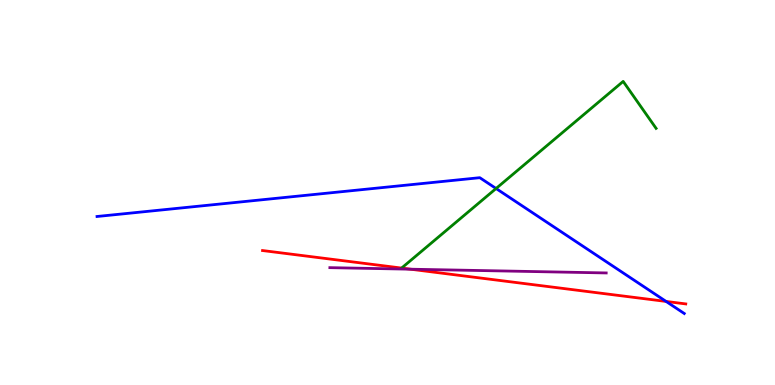[{'lines': ['blue', 'red'], 'intersections': [{'x': 8.59, 'y': 2.17}]}, {'lines': ['green', 'red'], 'intersections': [{'x': 5.18, 'y': 3.04}]}, {'lines': ['purple', 'red'], 'intersections': [{'x': 5.3, 'y': 3.01}]}, {'lines': ['blue', 'green'], 'intersections': [{'x': 6.4, 'y': 5.1}]}, {'lines': ['blue', 'purple'], 'intersections': []}, {'lines': ['green', 'purple'], 'intersections': []}]